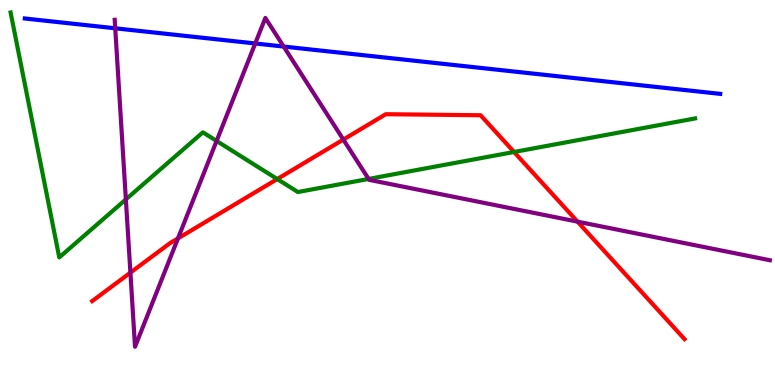[{'lines': ['blue', 'red'], 'intersections': []}, {'lines': ['green', 'red'], 'intersections': [{'x': 3.58, 'y': 5.35}, {'x': 6.63, 'y': 6.05}]}, {'lines': ['purple', 'red'], 'intersections': [{'x': 1.68, 'y': 2.92}, {'x': 2.3, 'y': 3.81}, {'x': 4.43, 'y': 6.37}, {'x': 7.45, 'y': 4.24}]}, {'lines': ['blue', 'green'], 'intersections': []}, {'lines': ['blue', 'purple'], 'intersections': [{'x': 1.49, 'y': 9.27}, {'x': 3.29, 'y': 8.87}, {'x': 3.66, 'y': 8.79}]}, {'lines': ['green', 'purple'], 'intersections': [{'x': 1.62, 'y': 4.82}, {'x': 2.79, 'y': 6.34}, {'x': 4.76, 'y': 5.35}]}]